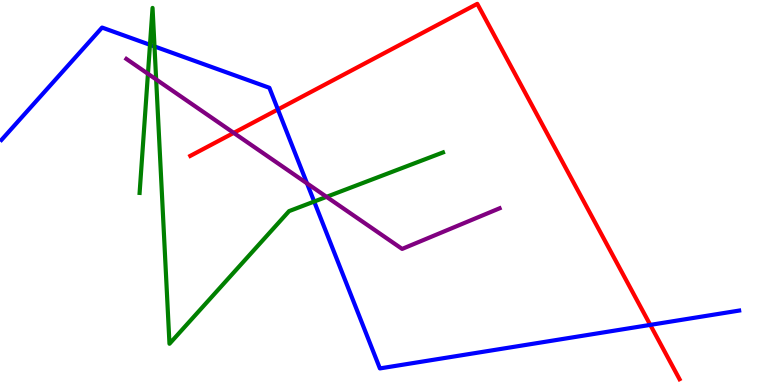[{'lines': ['blue', 'red'], 'intersections': [{'x': 3.59, 'y': 7.16}, {'x': 8.39, 'y': 1.56}]}, {'lines': ['green', 'red'], 'intersections': []}, {'lines': ['purple', 'red'], 'intersections': [{'x': 3.02, 'y': 6.55}]}, {'lines': ['blue', 'green'], 'intersections': [{'x': 1.94, 'y': 8.84}, {'x': 1.99, 'y': 8.79}, {'x': 4.05, 'y': 4.76}]}, {'lines': ['blue', 'purple'], 'intersections': [{'x': 3.96, 'y': 5.24}]}, {'lines': ['green', 'purple'], 'intersections': [{'x': 1.91, 'y': 8.08}, {'x': 2.01, 'y': 7.94}, {'x': 4.21, 'y': 4.89}]}]